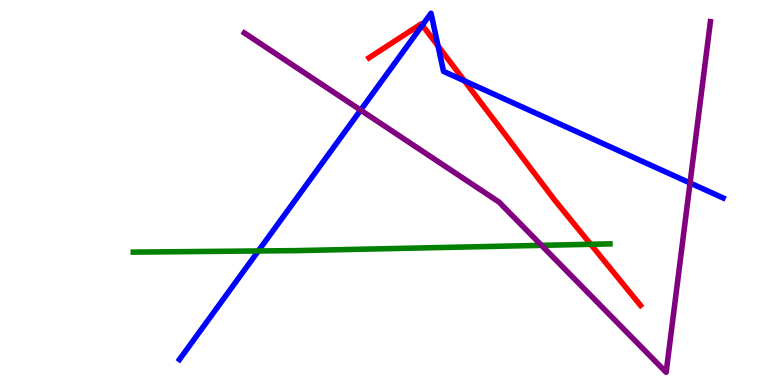[{'lines': ['blue', 'red'], 'intersections': [{'x': 5.45, 'y': 9.35}, {'x': 5.65, 'y': 8.81}, {'x': 5.99, 'y': 7.9}]}, {'lines': ['green', 'red'], 'intersections': [{'x': 7.62, 'y': 3.65}]}, {'lines': ['purple', 'red'], 'intersections': []}, {'lines': ['blue', 'green'], 'intersections': [{'x': 3.33, 'y': 3.48}]}, {'lines': ['blue', 'purple'], 'intersections': [{'x': 4.65, 'y': 7.14}, {'x': 8.9, 'y': 5.25}]}, {'lines': ['green', 'purple'], 'intersections': [{'x': 6.99, 'y': 3.63}]}]